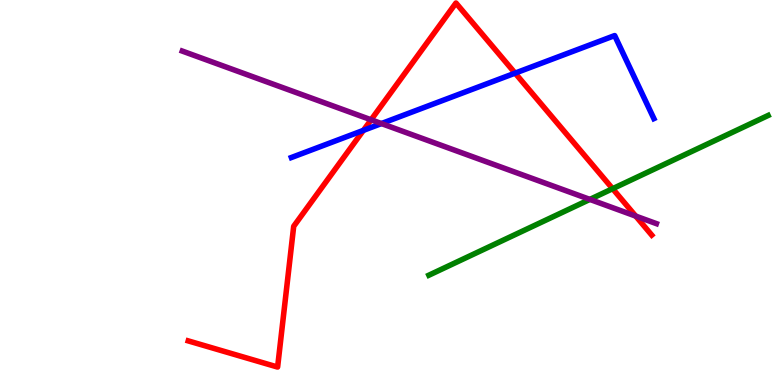[{'lines': ['blue', 'red'], 'intersections': [{'x': 4.69, 'y': 6.61}, {'x': 6.65, 'y': 8.1}]}, {'lines': ['green', 'red'], 'intersections': [{'x': 7.9, 'y': 5.1}]}, {'lines': ['purple', 'red'], 'intersections': [{'x': 4.79, 'y': 6.89}, {'x': 8.2, 'y': 4.39}]}, {'lines': ['blue', 'green'], 'intersections': []}, {'lines': ['blue', 'purple'], 'intersections': [{'x': 4.92, 'y': 6.79}]}, {'lines': ['green', 'purple'], 'intersections': [{'x': 7.61, 'y': 4.82}]}]